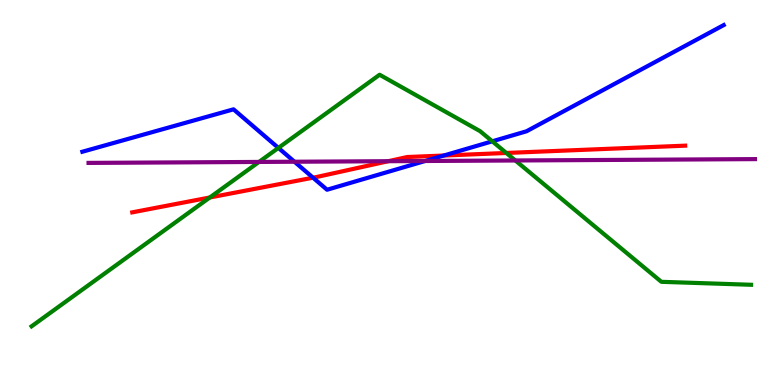[{'lines': ['blue', 'red'], 'intersections': [{'x': 4.04, 'y': 5.38}, {'x': 5.73, 'y': 5.96}]}, {'lines': ['green', 'red'], 'intersections': [{'x': 2.71, 'y': 4.87}, {'x': 6.53, 'y': 6.03}]}, {'lines': ['purple', 'red'], 'intersections': [{'x': 5.01, 'y': 5.81}]}, {'lines': ['blue', 'green'], 'intersections': [{'x': 3.59, 'y': 6.16}, {'x': 6.35, 'y': 6.33}]}, {'lines': ['blue', 'purple'], 'intersections': [{'x': 3.8, 'y': 5.8}, {'x': 5.49, 'y': 5.82}]}, {'lines': ['green', 'purple'], 'intersections': [{'x': 3.34, 'y': 5.79}, {'x': 6.65, 'y': 5.83}]}]